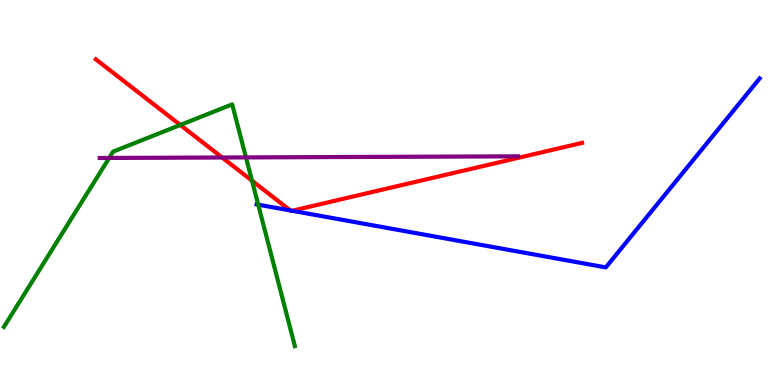[{'lines': ['blue', 'red'], 'intersections': [{'x': 3.75, 'y': 4.53}, {'x': 3.77, 'y': 4.53}]}, {'lines': ['green', 'red'], 'intersections': [{'x': 2.33, 'y': 6.75}, {'x': 3.25, 'y': 5.31}]}, {'lines': ['purple', 'red'], 'intersections': [{'x': 2.87, 'y': 5.91}]}, {'lines': ['blue', 'green'], 'intersections': [{'x': 3.33, 'y': 4.68}]}, {'lines': ['blue', 'purple'], 'intersections': []}, {'lines': ['green', 'purple'], 'intersections': [{'x': 1.41, 'y': 5.9}, {'x': 3.17, 'y': 5.91}]}]